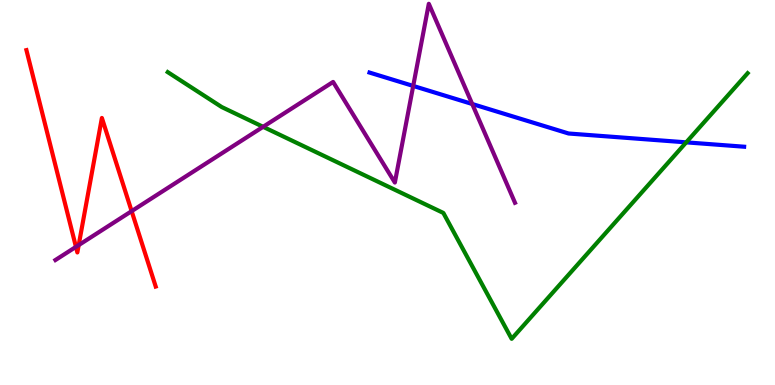[{'lines': ['blue', 'red'], 'intersections': []}, {'lines': ['green', 'red'], 'intersections': []}, {'lines': ['purple', 'red'], 'intersections': [{'x': 0.98, 'y': 3.59}, {'x': 1.02, 'y': 3.63}, {'x': 1.7, 'y': 4.52}]}, {'lines': ['blue', 'green'], 'intersections': [{'x': 8.85, 'y': 6.3}]}, {'lines': ['blue', 'purple'], 'intersections': [{'x': 5.33, 'y': 7.77}, {'x': 6.09, 'y': 7.3}]}, {'lines': ['green', 'purple'], 'intersections': [{'x': 3.4, 'y': 6.71}]}]